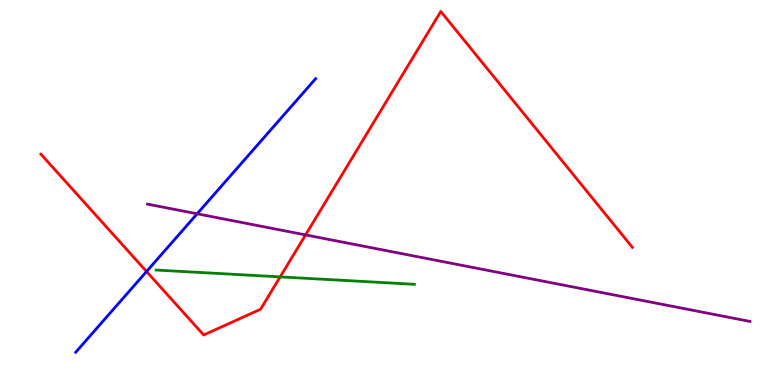[{'lines': ['blue', 'red'], 'intersections': [{'x': 1.89, 'y': 2.95}]}, {'lines': ['green', 'red'], 'intersections': [{'x': 3.61, 'y': 2.81}]}, {'lines': ['purple', 'red'], 'intersections': [{'x': 3.94, 'y': 3.9}]}, {'lines': ['blue', 'green'], 'intersections': []}, {'lines': ['blue', 'purple'], 'intersections': [{'x': 2.54, 'y': 4.45}]}, {'lines': ['green', 'purple'], 'intersections': []}]